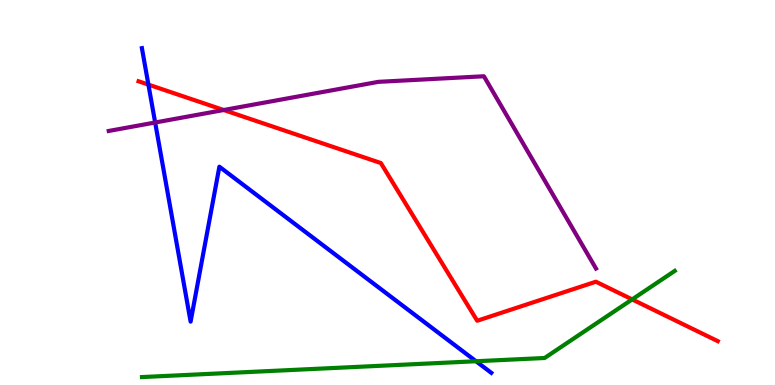[{'lines': ['blue', 'red'], 'intersections': [{'x': 1.91, 'y': 7.8}]}, {'lines': ['green', 'red'], 'intersections': [{'x': 8.16, 'y': 2.22}]}, {'lines': ['purple', 'red'], 'intersections': [{'x': 2.89, 'y': 7.14}]}, {'lines': ['blue', 'green'], 'intersections': [{'x': 6.14, 'y': 0.617}]}, {'lines': ['blue', 'purple'], 'intersections': [{'x': 2.0, 'y': 6.82}]}, {'lines': ['green', 'purple'], 'intersections': []}]